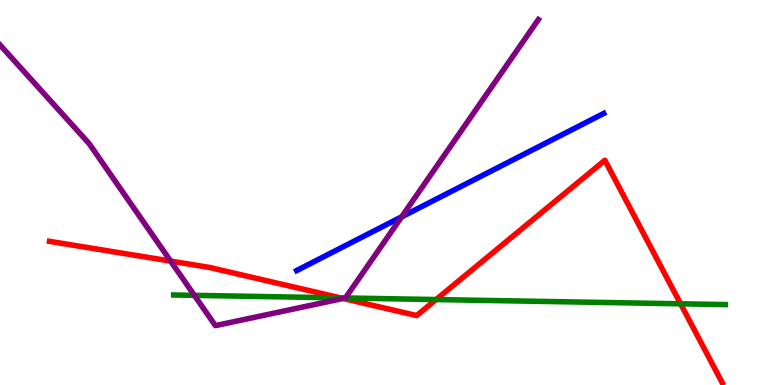[{'lines': ['blue', 'red'], 'intersections': []}, {'lines': ['green', 'red'], 'intersections': [{'x': 4.39, 'y': 2.26}, {'x': 5.63, 'y': 2.22}, {'x': 8.78, 'y': 2.11}]}, {'lines': ['purple', 'red'], 'intersections': [{'x': 2.2, 'y': 3.22}, {'x': 4.43, 'y': 2.25}]}, {'lines': ['blue', 'green'], 'intersections': []}, {'lines': ['blue', 'purple'], 'intersections': [{'x': 5.18, 'y': 4.37}]}, {'lines': ['green', 'purple'], 'intersections': [{'x': 2.51, 'y': 2.33}, {'x': 4.46, 'y': 2.26}]}]